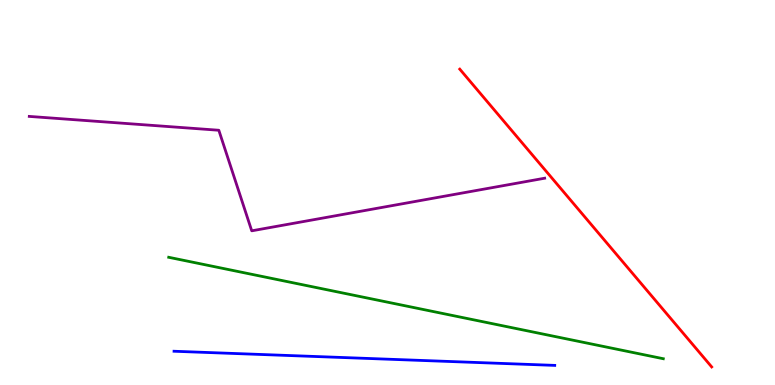[{'lines': ['blue', 'red'], 'intersections': []}, {'lines': ['green', 'red'], 'intersections': []}, {'lines': ['purple', 'red'], 'intersections': []}, {'lines': ['blue', 'green'], 'intersections': []}, {'lines': ['blue', 'purple'], 'intersections': []}, {'lines': ['green', 'purple'], 'intersections': []}]